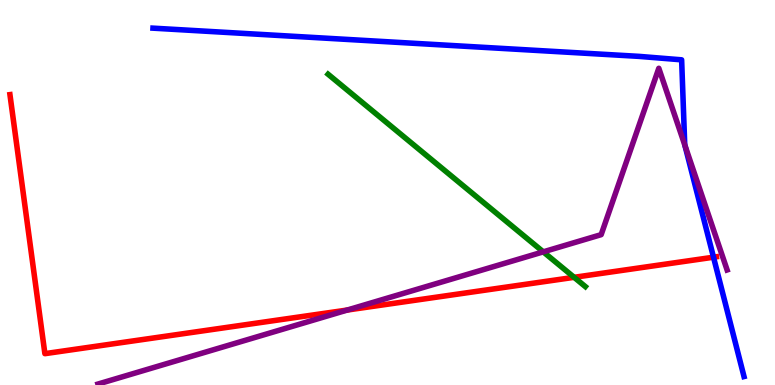[{'lines': ['blue', 'red'], 'intersections': [{'x': 9.21, 'y': 3.32}]}, {'lines': ['green', 'red'], 'intersections': [{'x': 7.41, 'y': 2.8}]}, {'lines': ['purple', 'red'], 'intersections': [{'x': 4.48, 'y': 1.95}]}, {'lines': ['blue', 'green'], 'intersections': []}, {'lines': ['blue', 'purple'], 'intersections': [{'x': 8.84, 'y': 6.22}]}, {'lines': ['green', 'purple'], 'intersections': [{'x': 7.01, 'y': 3.46}]}]